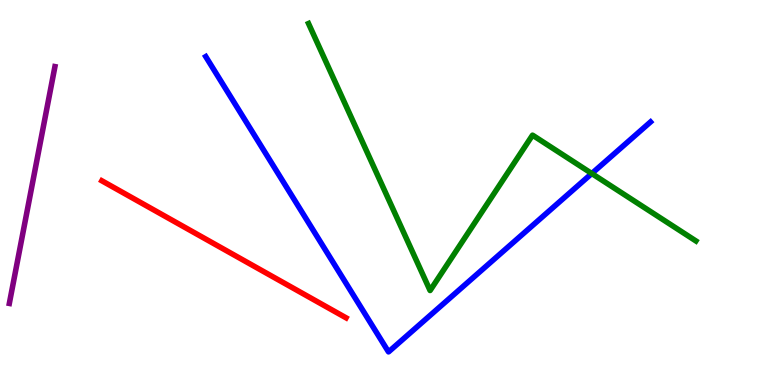[{'lines': ['blue', 'red'], 'intersections': []}, {'lines': ['green', 'red'], 'intersections': []}, {'lines': ['purple', 'red'], 'intersections': []}, {'lines': ['blue', 'green'], 'intersections': [{'x': 7.64, 'y': 5.49}]}, {'lines': ['blue', 'purple'], 'intersections': []}, {'lines': ['green', 'purple'], 'intersections': []}]